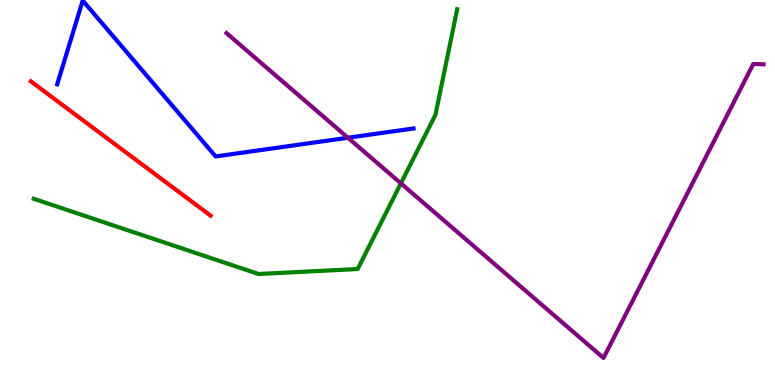[{'lines': ['blue', 'red'], 'intersections': []}, {'lines': ['green', 'red'], 'intersections': []}, {'lines': ['purple', 'red'], 'intersections': []}, {'lines': ['blue', 'green'], 'intersections': []}, {'lines': ['blue', 'purple'], 'intersections': [{'x': 4.49, 'y': 6.42}]}, {'lines': ['green', 'purple'], 'intersections': [{'x': 5.17, 'y': 5.24}]}]